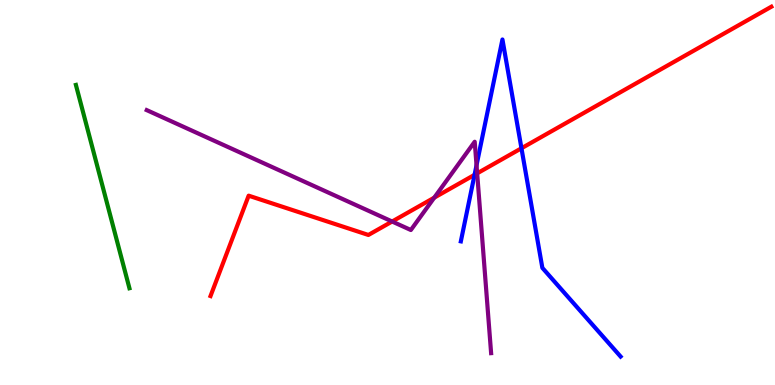[{'lines': ['blue', 'red'], 'intersections': [{'x': 6.12, 'y': 5.46}, {'x': 6.73, 'y': 6.15}]}, {'lines': ['green', 'red'], 'intersections': []}, {'lines': ['purple', 'red'], 'intersections': [{'x': 5.06, 'y': 4.25}, {'x': 5.6, 'y': 4.87}, {'x': 6.16, 'y': 5.5}]}, {'lines': ['blue', 'green'], 'intersections': []}, {'lines': ['blue', 'purple'], 'intersections': [{'x': 6.15, 'y': 5.71}]}, {'lines': ['green', 'purple'], 'intersections': []}]